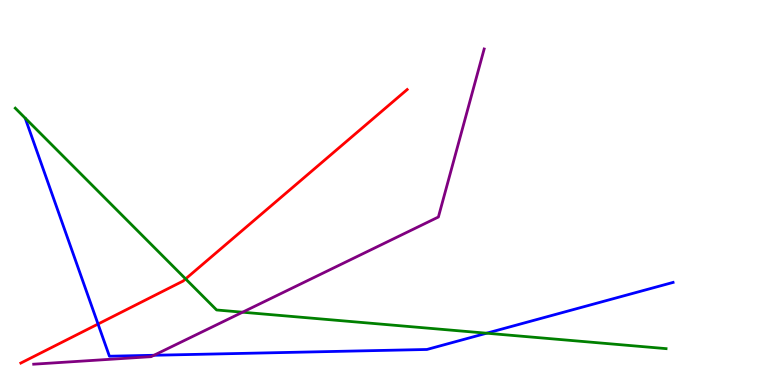[{'lines': ['blue', 'red'], 'intersections': [{'x': 1.26, 'y': 1.58}]}, {'lines': ['green', 'red'], 'intersections': [{'x': 2.39, 'y': 2.76}]}, {'lines': ['purple', 'red'], 'intersections': []}, {'lines': ['blue', 'green'], 'intersections': [{'x': 6.28, 'y': 1.35}]}, {'lines': ['blue', 'purple'], 'intersections': [{'x': 1.99, 'y': 0.772}]}, {'lines': ['green', 'purple'], 'intersections': [{'x': 3.13, 'y': 1.89}]}]